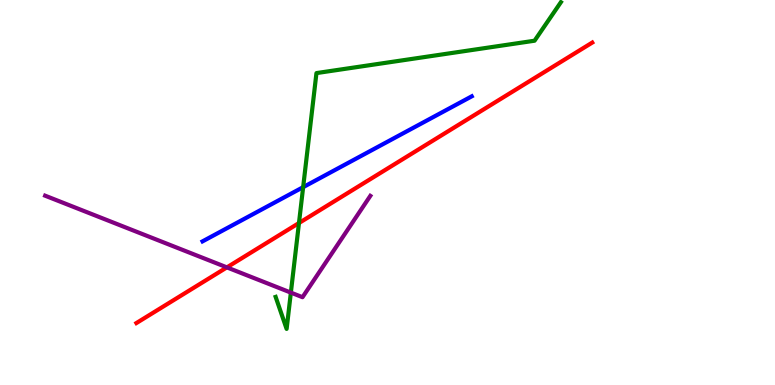[{'lines': ['blue', 'red'], 'intersections': []}, {'lines': ['green', 'red'], 'intersections': [{'x': 3.86, 'y': 4.21}]}, {'lines': ['purple', 'red'], 'intersections': [{'x': 2.93, 'y': 3.06}]}, {'lines': ['blue', 'green'], 'intersections': [{'x': 3.91, 'y': 5.14}]}, {'lines': ['blue', 'purple'], 'intersections': []}, {'lines': ['green', 'purple'], 'intersections': [{'x': 3.75, 'y': 2.4}]}]